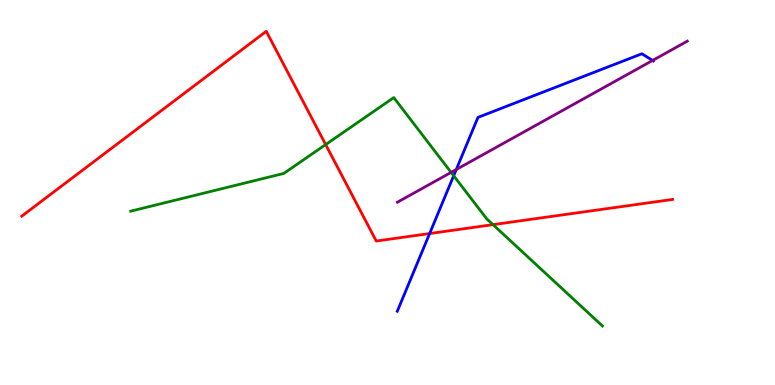[{'lines': ['blue', 'red'], 'intersections': [{'x': 5.54, 'y': 3.93}]}, {'lines': ['green', 'red'], 'intersections': [{'x': 4.2, 'y': 6.25}, {'x': 6.36, 'y': 4.16}]}, {'lines': ['purple', 'red'], 'intersections': []}, {'lines': ['blue', 'green'], 'intersections': [{'x': 5.85, 'y': 5.44}]}, {'lines': ['blue', 'purple'], 'intersections': [{'x': 5.89, 'y': 5.6}, {'x': 8.42, 'y': 8.43}]}, {'lines': ['green', 'purple'], 'intersections': [{'x': 5.82, 'y': 5.52}]}]